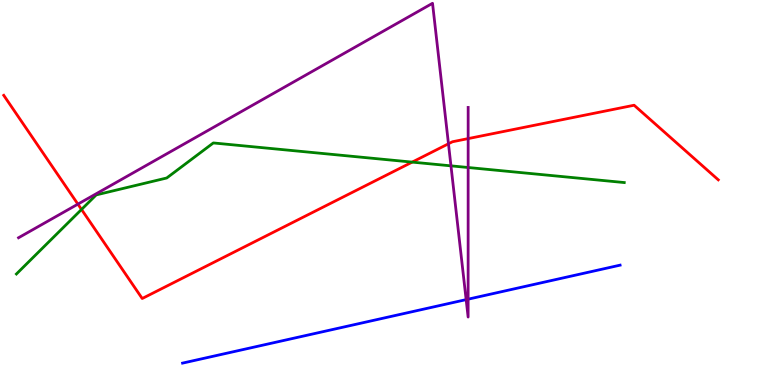[{'lines': ['blue', 'red'], 'intersections': []}, {'lines': ['green', 'red'], 'intersections': [{'x': 1.05, 'y': 4.56}, {'x': 5.32, 'y': 5.79}]}, {'lines': ['purple', 'red'], 'intersections': [{'x': 1.01, 'y': 4.7}, {'x': 5.79, 'y': 6.27}, {'x': 6.04, 'y': 6.4}]}, {'lines': ['blue', 'green'], 'intersections': []}, {'lines': ['blue', 'purple'], 'intersections': [{'x': 6.01, 'y': 2.22}, {'x': 6.04, 'y': 2.23}]}, {'lines': ['green', 'purple'], 'intersections': [{'x': 5.82, 'y': 5.69}, {'x': 6.04, 'y': 5.65}]}]